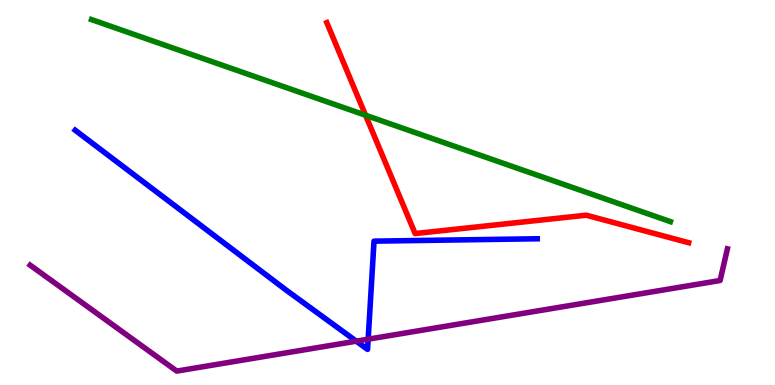[{'lines': ['blue', 'red'], 'intersections': []}, {'lines': ['green', 'red'], 'intersections': [{'x': 4.72, 'y': 7.01}]}, {'lines': ['purple', 'red'], 'intersections': []}, {'lines': ['blue', 'green'], 'intersections': []}, {'lines': ['blue', 'purple'], 'intersections': [{'x': 4.6, 'y': 1.14}, {'x': 4.75, 'y': 1.19}]}, {'lines': ['green', 'purple'], 'intersections': []}]